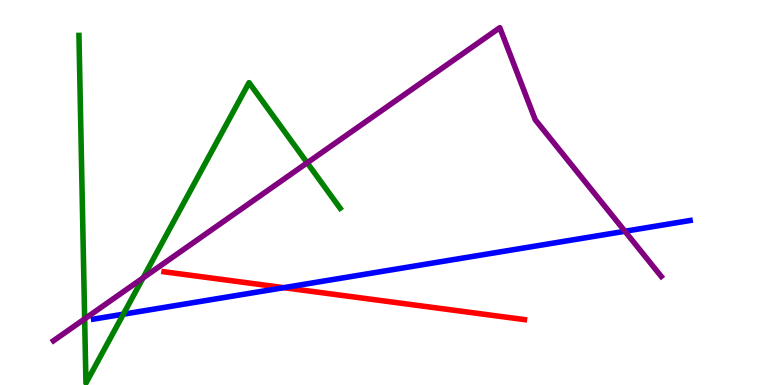[{'lines': ['blue', 'red'], 'intersections': [{'x': 3.66, 'y': 2.53}]}, {'lines': ['green', 'red'], 'intersections': []}, {'lines': ['purple', 'red'], 'intersections': []}, {'lines': ['blue', 'green'], 'intersections': [{'x': 1.59, 'y': 1.84}]}, {'lines': ['blue', 'purple'], 'intersections': [{'x': 8.06, 'y': 3.99}]}, {'lines': ['green', 'purple'], 'intersections': [{'x': 1.09, 'y': 1.72}, {'x': 1.85, 'y': 2.78}, {'x': 3.96, 'y': 5.77}]}]